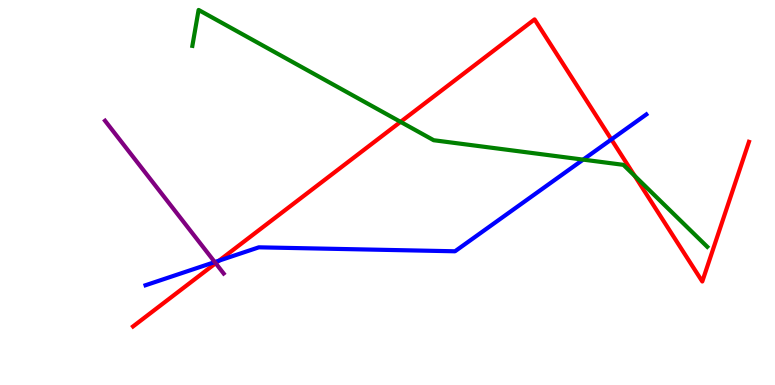[{'lines': ['blue', 'red'], 'intersections': [{'x': 2.83, 'y': 3.23}, {'x': 7.89, 'y': 6.38}]}, {'lines': ['green', 'red'], 'intersections': [{'x': 5.17, 'y': 6.83}, {'x': 8.19, 'y': 5.43}]}, {'lines': ['purple', 'red'], 'intersections': [{'x': 2.78, 'y': 3.16}]}, {'lines': ['blue', 'green'], 'intersections': [{'x': 7.52, 'y': 5.85}]}, {'lines': ['blue', 'purple'], 'intersections': [{'x': 2.77, 'y': 3.19}]}, {'lines': ['green', 'purple'], 'intersections': []}]